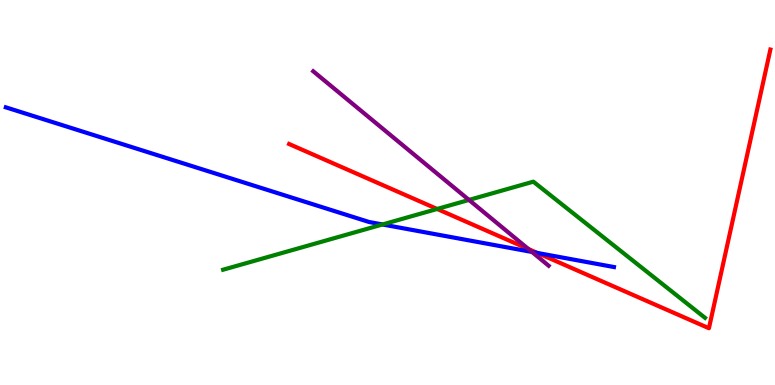[{'lines': ['blue', 'red'], 'intersections': [{'x': 6.93, 'y': 3.43}]}, {'lines': ['green', 'red'], 'intersections': [{'x': 5.64, 'y': 4.57}]}, {'lines': ['purple', 'red'], 'intersections': [{'x': 6.82, 'y': 3.53}]}, {'lines': ['blue', 'green'], 'intersections': [{'x': 4.94, 'y': 4.17}]}, {'lines': ['blue', 'purple'], 'intersections': [{'x': 6.86, 'y': 3.46}]}, {'lines': ['green', 'purple'], 'intersections': [{'x': 6.05, 'y': 4.81}]}]